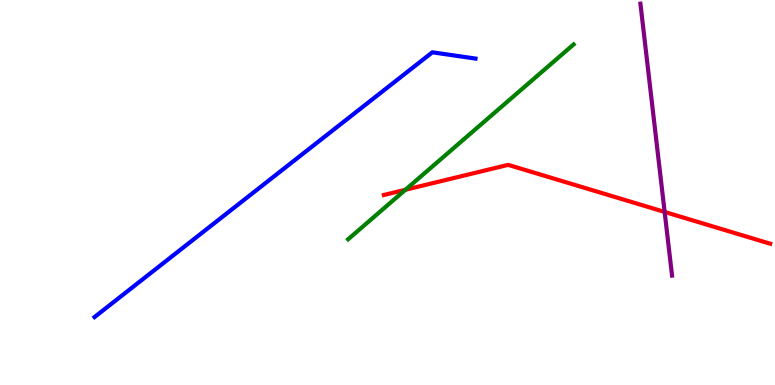[{'lines': ['blue', 'red'], 'intersections': []}, {'lines': ['green', 'red'], 'intersections': [{'x': 5.23, 'y': 5.07}]}, {'lines': ['purple', 'red'], 'intersections': [{'x': 8.58, 'y': 4.49}]}, {'lines': ['blue', 'green'], 'intersections': []}, {'lines': ['blue', 'purple'], 'intersections': []}, {'lines': ['green', 'purple'], 'intersections': []}]